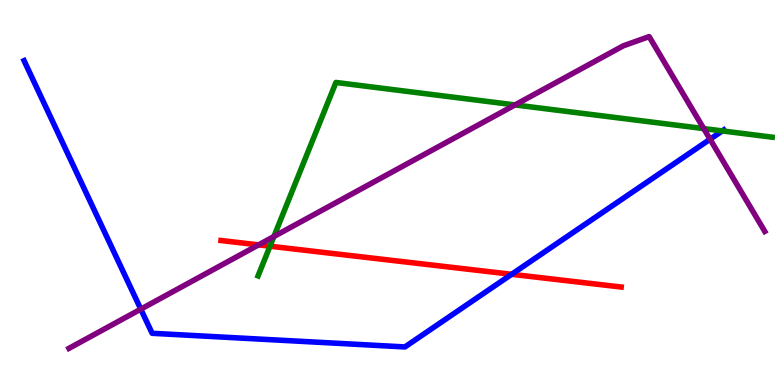[{'lines': ['blue', 'red'], 'intersections': [{'x': 6.6, 'y': 2.88}]}, {'lines': ['green', 'red'], 'intersections': [{'x': 3.48, 'y': 3.6}]}, {'lines': ['purple', 'red'], 'intersections': [{'x': 3.34, 'y': 3.64}]}, {'lines': ['blue', 'green'], 'intersections': [{'x': 9.32, 'y': 6.6}]}, {'lines': ['blue', 'purple'], 'intersections': [{'x': 1.82, 'y': 1.97}, {'x': 9.16, 'y': 6.38}]}, {'lines': ['green', 'purple'], 'intersections': [{'x': 3.53, 'y': 3.86}, {'x': 6.65, 'y': 7.27}, {'x': 9.08, 'y': 6.66}]}]